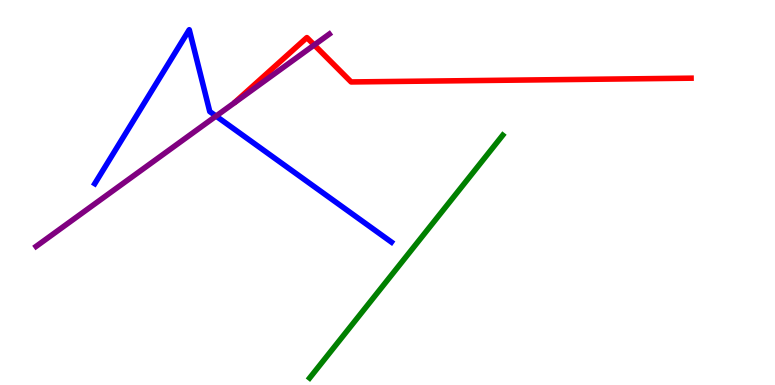[{'lines': ['blue', 'red'], 'intersections': []}, {'lines': ['green', 'red'], 'intersections': []}, {'lines': ['purple', 'red'], 'intersections': [{'x': 4.05, 'y': 8.83}]}, {'lines': ['blue', 'green'], 'intersections': []}, {'lines': ['blue', 'purple'], 'intersections': [{'x': 2.79, 'y': 6.99}]}, {'lines': ['green', 'purple'], 'intersections': []}]